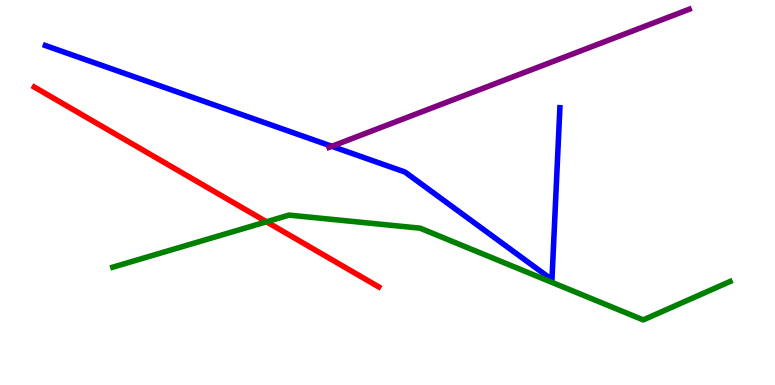[{'lines': ['blue', 'red'], 'intersections': []}, {'lines': ['green', 'red'], 'intersections': [{'x': 3.44, 'y': 4.24}]}, {'lines': ['purple', 'red'], 'intersections': []}, {'lines': ['blue', 'green'], 'intersections': []}, {'lines': ['blue', 'purple'], 'intersections': [{'x': 4.28, 'y': 6.2}]}, {'lines': ['green', 'purple'], 'intersections': []}]